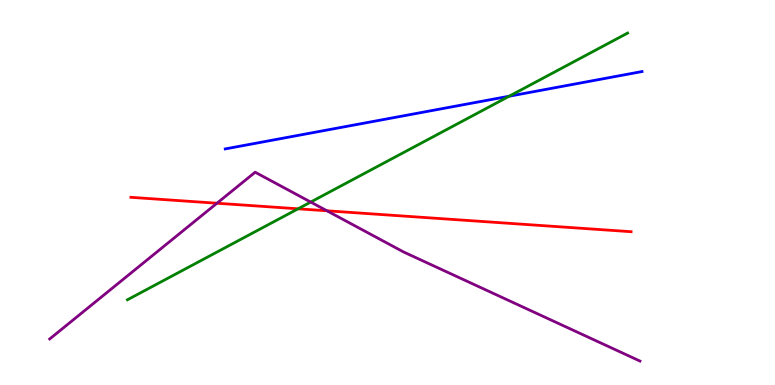[{'lines': ['blue', 'red'], 'intersections': []}, {'lines': ['green', 'red'], 'intersections': [{'x': 3.85, 'y': 4.58}]}, {'lines': ['purple', 'red'], 'intersections': [{'x': 2.8, 'y': 4.72}, {'x': 4.22, 'y': 4.52}]}, {'lines': ['blue', 'green'], 'intersections': [{'x': 6.57, 'y': 7.5}]}, {'lines': ['blue', 'purple'], 'intersections': []}, {'lines': ['green', 'purple'], 'intersections': [{'x': 4.01, 'y': 4.75}]}]